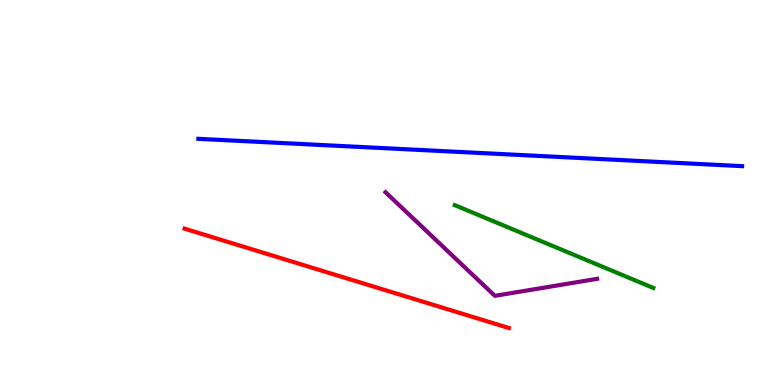[{'lines': ['blue', 'red'], 'intersections': []}, {'lines': ['green', 'red'], 'intersections': []}, {'lines': ['purple', 'red'], 'intersections': []}, {'lines': ['blue', 'green'], 'intersections': []}, {'lines': ['blue', 'purple'], 'intersections': []}, {'lines': ['green', 'purple'], 'intersections': []}]